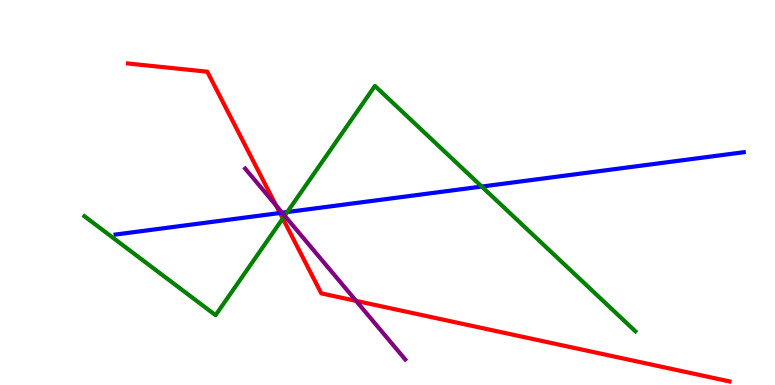[{'lines': ['blue', 'red'], 'intersections': [{'x': 3.61, 'y': 4.47}]}, {'lines': ['green', 'red'], 'intersections': [{'x': 3.65, 'y': 4.33}]}, {'lines': ['purple', 'red'], 'intersections': [{'x': 3.56, 'y': 4.66}, {'x': 4.59, 'y': 2.19}]}, {'lines': ['blue', 'green'], 'intersections': [{'x': 3.71, 'y': 4.49}, {'x': 6.22, 'y': 5.15}]}, {'lines': ['blue', 'purple'], 'intersections': [{'x': 3.64, 'y': 4.48}]}, {'lines': ['green', 'purple'], 'intersections': [{'x': 3.67, 'y': 4.4}]}]